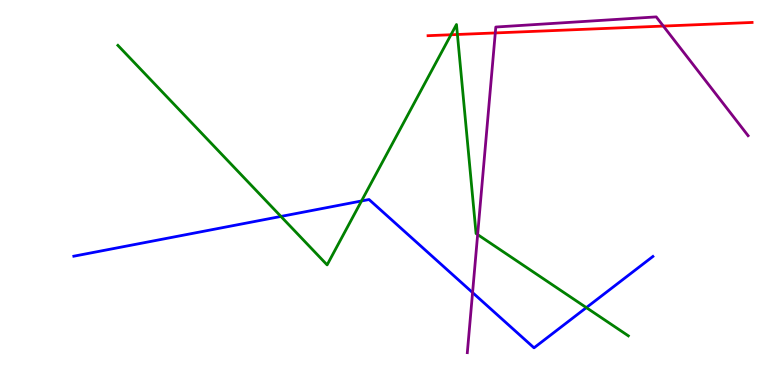[{'lines': ['blue', 'red'], 'intersections': []}, {'lines': ['green', 'red'], 'intersections': [{'x': 5.82, 'y': 9.1}, {'x': 5.9, 'y': 9.1}]}, {'lines': ['purple', 'red'], 'intersections': [{'x': 6.39, 'y': 9.14}, {'x': 8.56, 'y': 9.32}]}, {'lines': ['blue', 'green'], 'intersections': [{'x': 3.62, 'y': 4.38}, {'x': 4.66, 'y': 4.78}, {'x': 7.57, 'y': 2.01}]}, {'lines': ['blue', 'purple'], 'intersections': [{'x': 6.1, 'y': 2.4}]}, {'lines': ['green', 'purple'], 'intersections': [{'x': 6.16, 'y': 3.91}]}]